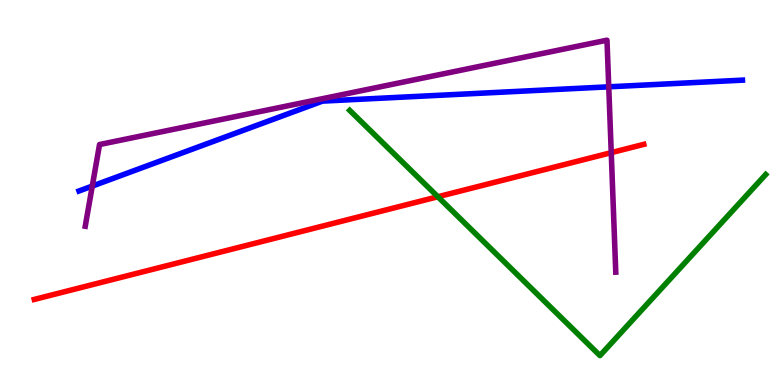[{'lines': ['blue', 'red'], 'intersections': []}, {'lines': ['green', 'red'], 'intersections': [{'x': 5.65, 'y': 4.89}]}, {'lines': ['purple', 'red'], 'intersections': [{'x': 7.89, 'y': 6.04}]}, {'lines': ['blue', 'green'], 'intersections': []}, {'lines': ['blue', 'purple'], 'intersections': [{'x': 1.19, 'y': 5.17}, {'x': 7.85, 'y': 7.74}]}, {'lines': ['green', 'purple'], 'intersections': []}]